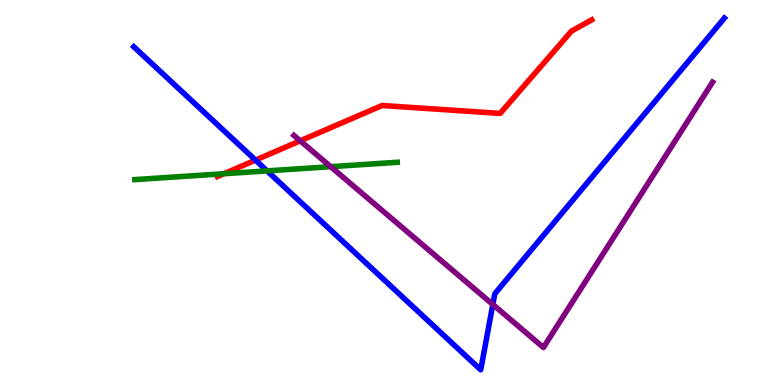[{'lines': ['blue', 'red'], 'intersections': [{'x': 3.3, 'y': 5.84}]}, {'lines': ['green', 'red'], 'intersections': [{'x': 2.89, 'y': 5.49}]}, {'lines': ['purple', 'red'], 'intersections': [{'x': 3.87, 'y': 6.34}]}, {'lines': ['blue', 'green'], 'intersections': [{'x': 3.45, 'y': 5.56}]}, {'lines': ['blue', 'purple'], 'intersections': [{'x': 6.36, 'y': 2.09}]}, {'lines': ['green', 'purple'], 'intersections': [{'x': 4.27, 'y': 5.67}]}]